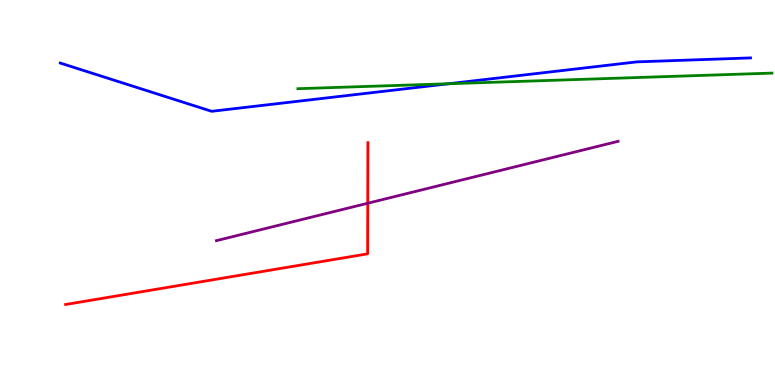[{'lines': ['blue', 'red'], 'intersections': []}, {'lines': ['green', 'red'], 'intersections': []}, {'lines': ['purple', 'red'], 'intersections': [{'x': 4.75, 'y': 4.72}]}, {'lines': ['blue', 'green'], 'intersections': [{'x': 5.79, 'y': 7.83}]}, {'lines': ['blue', 'purple'], 'intersections': []}, {'lines': ['green', 'purple'], 'intersections': []}]